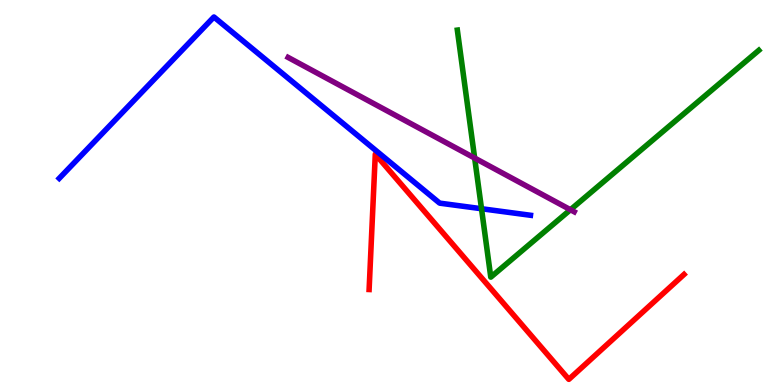[{'lines': ['blue', 'red'], 'intersections': []}, {'lines': ['green', 'red'], 'intersections': []}, {'lines': ['purple', 'red'], 'intersections': []}, {'lines': ['blue', 'green'], 'intersections': [{'x': 6.21, 'y': 4.58}]}, {'lines': ['blue', 'purple'], 'intersections': []}, {'lines': ['green', 'purple'], 'intersections': [{'x': 6.12, 'y': 5.89}, {'x': 7.36, 'y': 4.55}]}]